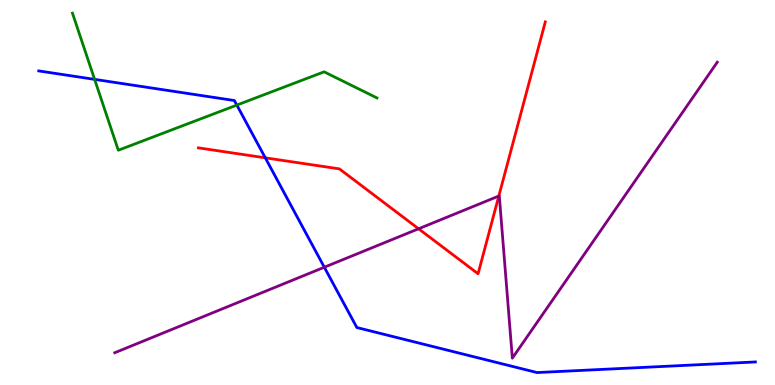[{'lines': ['blue', 'red'], 'intersections': [{'x': 3.42, 'y': 5.9}]}, {'lines': ['green', 'red'], 'intersections': []}, {'lines': ['purple', 'red'], 'intersections': [{'x': 5.4, 'y': 4.06}, {'x': 6.44, 'y': 4.91}]}, {'lines': ['blue', 'green'], 'intersections': [{'x': 1.22, 'y': 7.94}, {'x': 3.06, 'y': 7.27}]}, {'lines': ['blue', 'purple'], 'intersections': [{'x': 4.18, 'y': 3.06}]}, {'lines': ['green', 'purple'], 'intersections': []}]